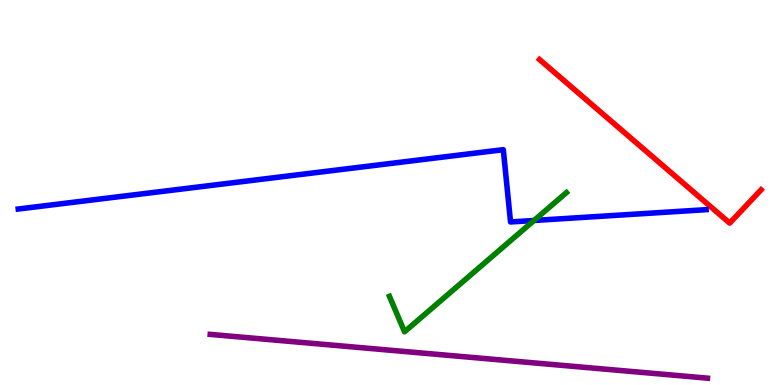[{'lines': ['blue', 'red'], 'intersections': []}, {'lines': ['green', 'red'], 'intersections': []}, {'lines': ['purple', 'red'], 'intersections': []}, {'lines': ['blue', 'green'], 'intersections': [{'x': 6.89, 'y': 4.27}]}, {'lines': ['blue', 'purple'], 'intersections': []}, {'lines': ['green', 'purple'], 'intersections': []}]